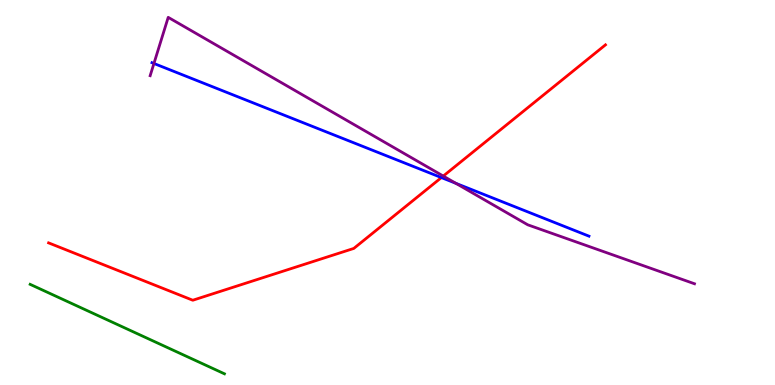[{'lines': ['blue', 'red'], 'intersections': [{'x': 5.7, 'y': 5.39}]}, {'lines': ['green', 'red'], 'intersections': []}, {'lines': ['purple', 'red'], 'intersections': [{'x': 5.72, 'y': 5.43}]}, {'lines': ['blue', 'green'], 'intersections': []}, {'lines': ['blue', 'purple'], 'intersections': [{'x': 1.99, 'y': 8.35}, {'x': 5.88, 'y': 5.24}]}, {'lines': ['green', 'purple'], 'intersections': []}]